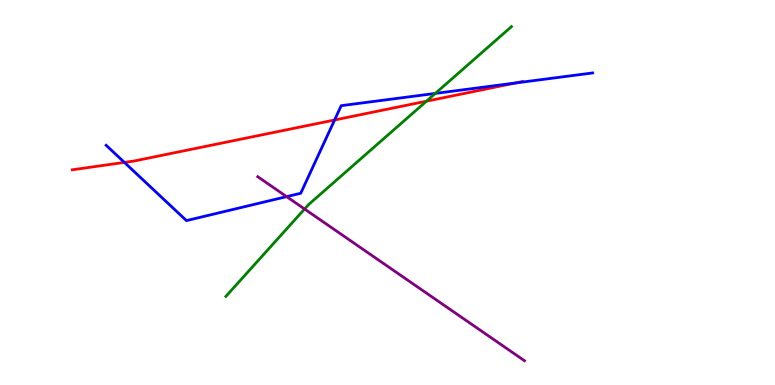[{'lines': ['blue', 'red'], 'intersections': [{'x': 1.6, 'y': 5.78}, {'x': 4.32, 'y': 6.88}, {'x': 6.65, 'y': 7.84}]}, {'lines': ['green', 'red'], 'intersections': [{'x': 5.5, 'y': 7.37}]}, {'lines': ['purple', 'red'], 'intersections': []}, {'lines': ['blue', 'green'], 'intersections': [{'x': 5.62, 'y': 7.57}]}, {'lines': ['blue', 'purple'], 'intersections': [{'x': 3.7, 'y': 4.89}]}, {'lines': ['green', 'purple'], 'intersections': [{'x': 3.93, 'y': 4.57}]}]